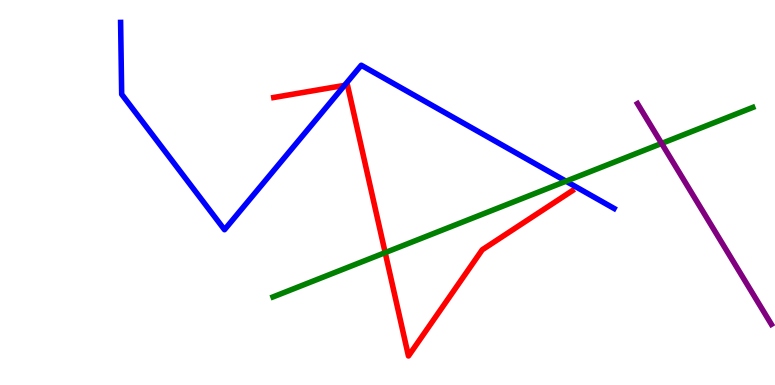[{'lines': ['blue', 'red'], 'intersections': [{'x': 4.45, 'y': 7.78}]}, {'lines': ['green', 'red'], 'intersections': [{'x': 4.97, 'y': 3.44}]}, {'lines': ['purple', 'red'], 'intersections': []}, {'lines': ['blue', 'green'], 'intersections': [{'x': 7.3, 'y': 5.29}]}, {'lines': ['blue', 'purple'], 'intersections': []}, {'lines': ['green', 'purple'], 'intersections': [{'x': 8.54, 'y': 6.27}]}]